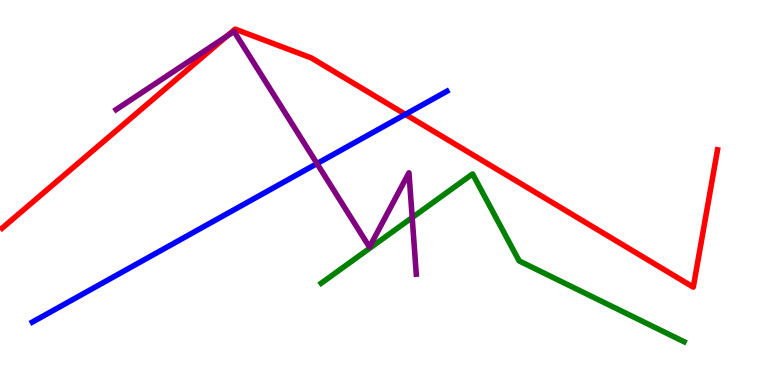[{'lines': ['blue', 'red'], 'intersections': [{'x': 5.23, 'y': 7.03}]}, {'lines': ['green', 'red'], 'intersections': []}, {'lines': ['purple', 'red'], 'intersections': [{'x': 2.93, 'y': 9.06}]}, {'lines': ['blue', 'green'], 'intersections': []}, {'lines': ['blue', 'purple'], 'intersections': [{'x': 4.09, 'y': 5.75}]}, {'lines': ['green', 'purple'], 'intersections': [{'x': 5.32, 'y': 4.35}]}]